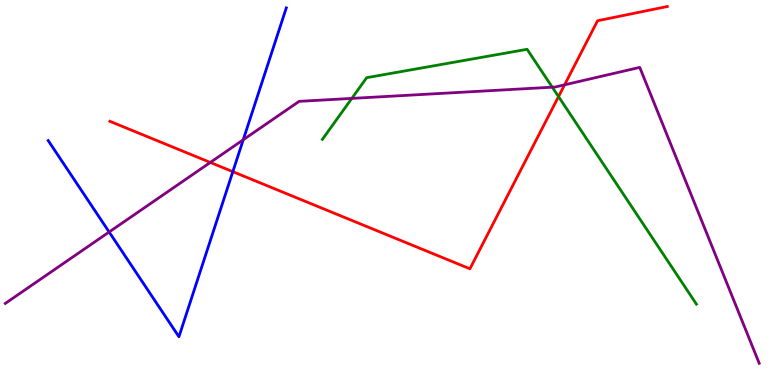[{'lines': ['blue', 'red'], 'intersections': [{'x': 3.0, 'y': 5.54}]}, {'lines': ['green', 'red'], 'intersections': [{'x': 7.21, 'y': 7.49}]}, {'lines': ['purple', 'red'], 'intersections': [{'x': 2.71, 'y': 5.78}, {'x': 7.29, 'y': 7.8}]}, {'lines': ['blue', 'green'], 'intersections': []}, {'lines': ['blue', 'purple'], 'intersections': [{'x': 1.41, 'y': 3.97}, {'x': 3.14, 'y': 6.37}]}, {'lines': ['green', 'purple'], 'intersections': [{'x': 4.54, 'y': 7.44}, {'x': 7.13, 'y': 7.74}]}]